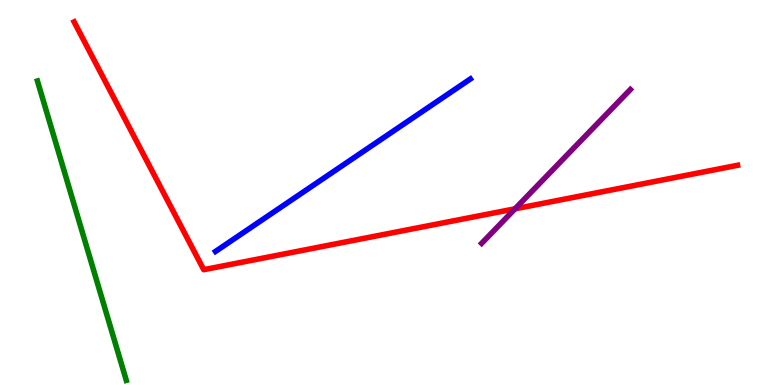[{'lines': ['blue', 'red'], 'intersections': []}, {'lines': ['green', 'red'], 'intersections': []}, {'lines': ['purple', 'red'], 'intersections': [{'x': 6.65, 'y': 4.58}]}, {'lines': ['blue', 'green'], 'intersections': []}, {'lines': ['blue', 'purple'], 'intersections': []}, {'lines': ['green', 'purple'], 'intersections': []}]